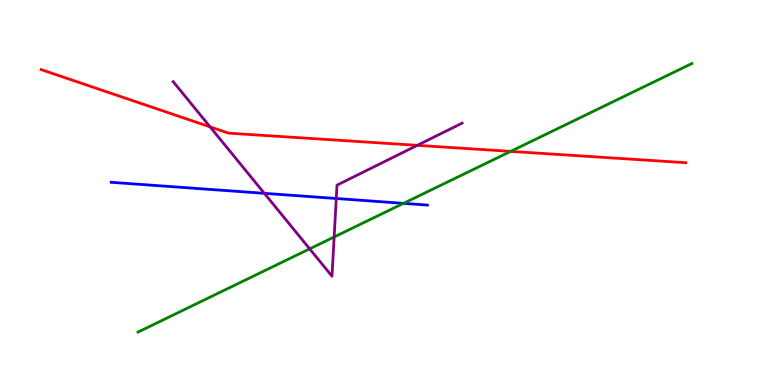[{'lines': ['blue', 'red'], 'intersections': []}, {'lines': ['green', 'red'], 'intersections': [{'x': 6.59, 'y': 6.07}]}, {'lines': ['purple', 'red'], 'intersections': [{'x': 2.71, 'y': 6.7}, {'x': 5.38, 'y': 6.22}]}, {'lines': ['blue', 'green'], 'intersections': [{'x': 5.21, 'y': 4.72}]}, {'lines': ['blue', 'purple'], 'intersections': [{'x': 3.41, 'y': 4.98}, {'x': 4.34, 'y': 4.84}]}, {'lines': ['green', 'purple'], 'intersections': [{'x': 4.0, 'y': 3.54}, {'x': 4.31, 'y': 3.84}]}]